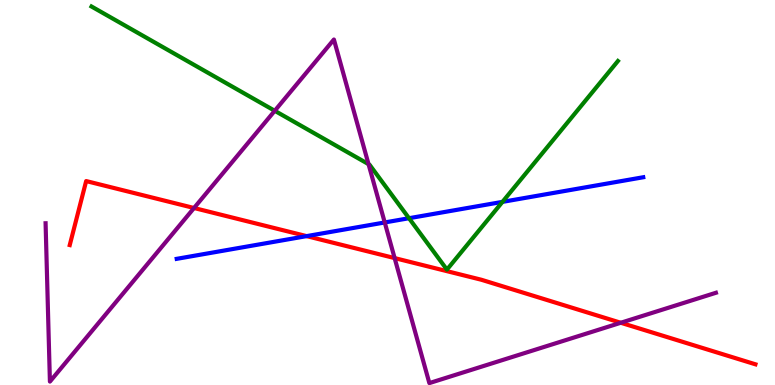[{'lines': ['blue', 'red'], 'intersections': [{'x': 3.96, 'y': 3.87}]}, {'lines': ['green', 'red'], 'intersections': []}, {'lines': ['purple', 'red'], 'intersections': [{'x': 2.5, 'y': 4.6}, {'x': 5.09, 'y': 3.3}, {'x': 8.01, 'y': 1.62}]}, {'lines': ['blue', 'green'], 'intersections': [{'x': 5.28, 'y': 4.33}, {'x': 6.48, 'y': 4.76}]}, {'lines': ['blue', 'purple'], 'intersections': [{'x': 4.96, 'y': 4.22}]}, {'lines': ['green', 'purple'], 'intersections': [{'x': 3.55, 'y': 7.12}, {'x': 4.76, 'y': 5.74}]}]